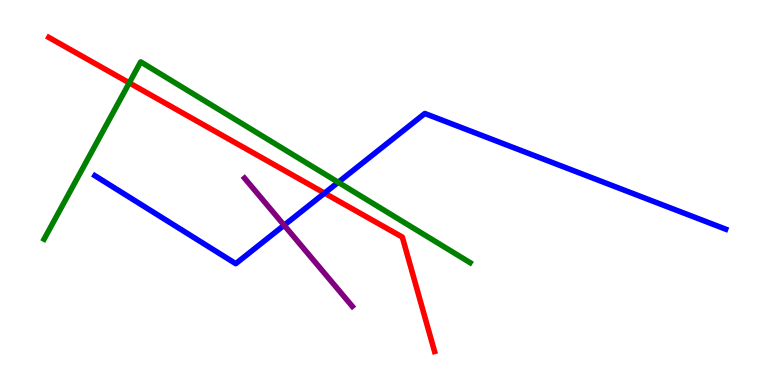[{'lines': ['blue', 'red'], 'intersections': [{'x': 4.19, 'y': 4.98}]}, {'lines': ['green', 'red'], 'intersections': [{'x': 1.67, 'y': 7.85}]}, {'lines': ['purple', 'red'], 'intersections': []}, {'lines': ['blue', 'green'], 'intersections': [{'x': 4.36, 'y': 5.27}]}, {'lines': ['blue', 'purple'], 'intersections': [{'x': 3.67, 'y': 4.15}]}, {'lines': ['green', 'purple'], 'intersections': []}]